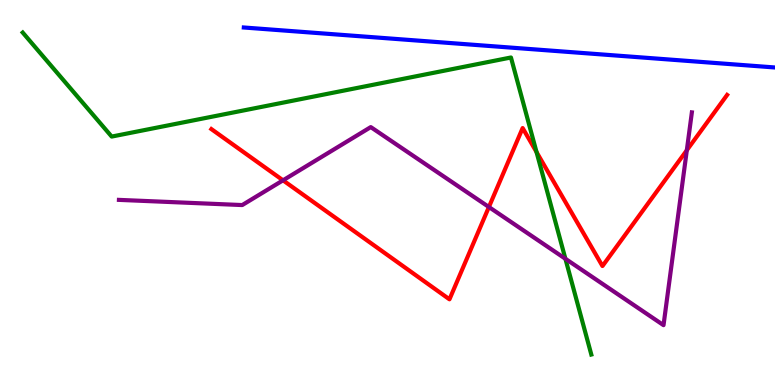[{'lines': ['blue', 'red'], 'intersections': []}, {'lines': ['green', 'red'], 'intersections': [{'x': 6.92, 'y': 6.05}]}, {'lines': ['purple', 'red'], 'intersections': [{'x': 3.65, 'y': 5.32}, {'x': 6.31, 'y': 4.62}, {'x': 8.86, 'y': 6.1}]}, {'lines': ['blue', 'green'], 'intersections': []}, {'lines': ['blue', 'purple'], 'intersections': []}, {'lines': ['green', 'purple'], 'intersections': [{'x': 7.3, 'y': 3.28}]}]